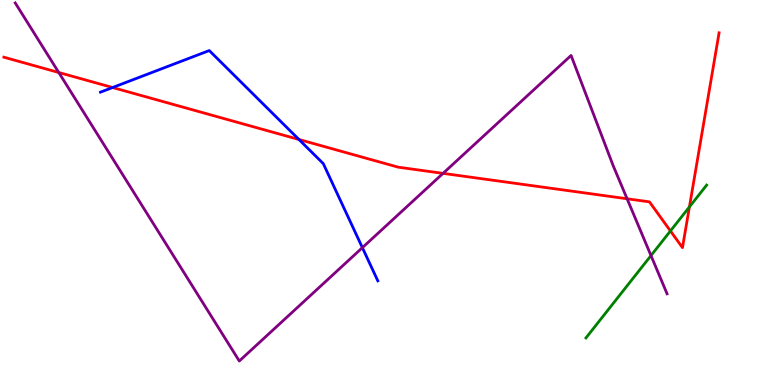[{'lines': ['blue', 'red'], 'intersections': [{'x': 1.45, 'y': 7.73}, {'x': 3.86, 'y': 6.38}]}, {'lines': ['green', 'red'], 'intersections': [{'x': 8.65, 'y': 4.0}, {'x': 8.9, 'y': 4.63}]}, {'lines': ['purple', 'red'], 'intersections': [{'x': 0.758, 'y': 8.12}, {'x': 5.72, 'y': 5.5}, {'x': 8.09, 'y': 4.84}]}, {'lines': ['blue', 'green'], 'intersections': []}, {'lines': ['blue', 'purple'], 'intersections': [{'x': 4.68, 'y': 3.57}]}, {'lines': ['green', 'purple'], 'intersections': [{'x': 8.4, 'y': 3.36}]}]